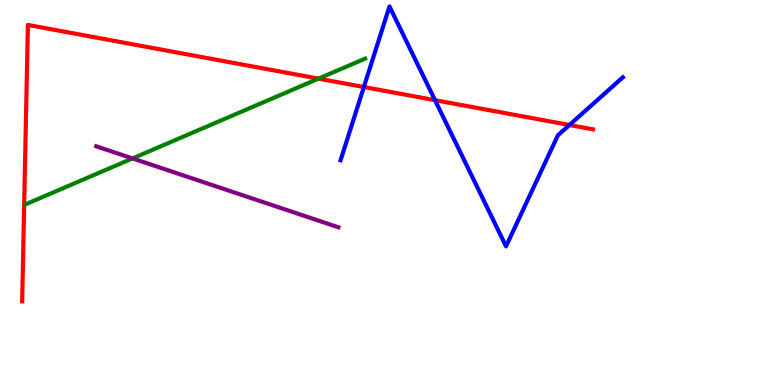[{'lines': ['blue', 'red'], 'intersections': [{'x': 4.7, 'y': 7.74}, {'x': 5.61, 'y': 7.4}, {'x': 7.35, 'y': 6.75}]}, {'lines': ['green', 'red'], 'intersections': [{'x': 4.11, 'y': 7.96}]}, {'lines': ['purple', 'red'], 'intersections': []}, {'lines': ['blue', 'green'], 'intersections': []}, {'lines': ['blue', 'purple'], 'intersections': []}, {'lines': ['green', 'purple'], 'intersections': [{'x': 1.71, 'y': 5.89}]}]